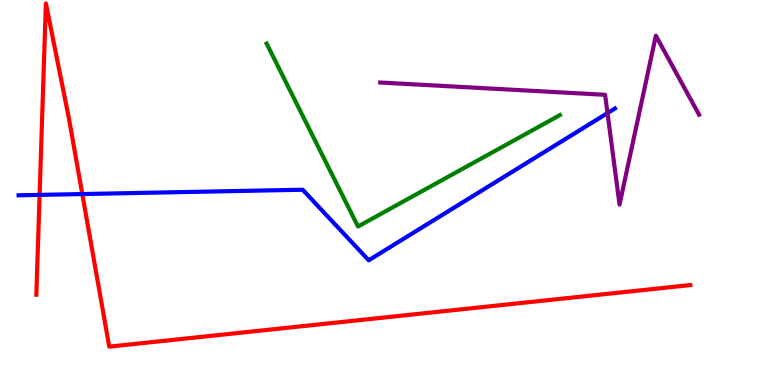[{'lines': ['blue', 'red'], 'intersections': [{'x': 0.511, 'y': 4.94}, {'x': 1.06, 'y': 4.96}]}, {'lines': ['green', 'red'], 'intersections': []}, {'lines': ['purple', 'red'], 'intersections': []}, {'lines': ['blue', 'green'], 'intersections': []}, {'lines': ['blue', 'purple'], 'intersections': [{'x': 7.84, 'y': 7.06}]}, {'lines': ['green', 'purple'], 'intersections': []}]